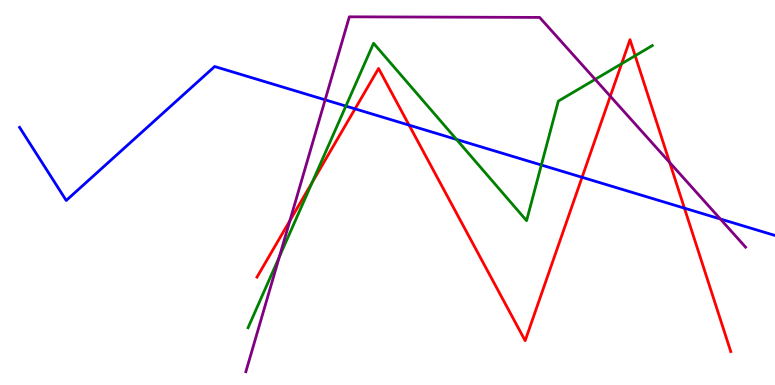[{'lines': ['blue', 'red'], 'intersections': [{'x': 4.58, 'y': 7.17}, {'x': 5.28, 'y': 6.75}, {'x': 7.51, 'y': 5.4}, {'x': 8.83, 'y': 4.59}]}, {'lines': ['green', 'red'], 'intersections': [{'x': 4.03, 'y': 5.26}, {'x': 8.02, 'y': 8.34}, {'x': 8.2, 'y': 8.55}]}, {'lines': ['purple', 'red'], 'intersections': [{'x': 3.74, 'y': 4.27}, {'x': 7.87, 'y': 7.5}, {'x': 8.64, 'y': 5.78}]}, {'lines': ['blue', 'green'], 'intersections': [{'x': 4.46, 'y': 7.24}, {'x': 5.89, 'y': 6.38}, {'x': 6.99, 'y': 5.71}]}, {'lines': ['blue', 'purple'], 'intersections': [{'x': 4.2, 'y': 7.41}, {'x': 9.29, 'y': 4.31}]}, {'lines': ['green', 'purple'], 'intersections': [{'x': 3.6, 'y': 3.33}, {'x': 7.68, 'y': 7.94}]}]